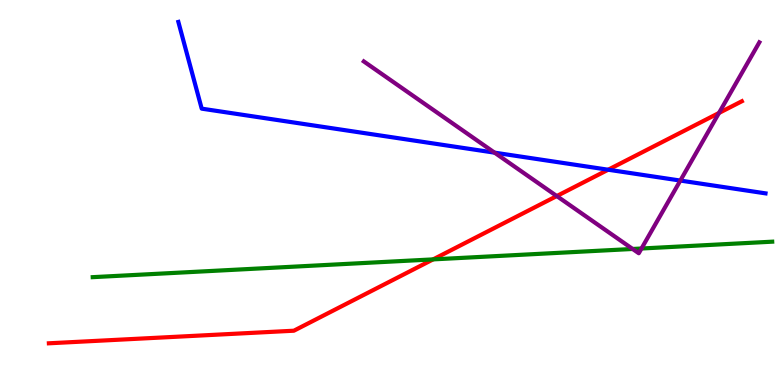[{'lines': ['blue', 'red'], 'intersections': [{'x': 7.85, 'y': 5.59}]}, {'lines': ['green', 'red'], 'intersections': [{'x': 5.59, 'y': 3.26}]}, {'lines': ['purple', 'red'], 'intersections': [{'x': 7.18, 'y': 4.91}, {'x': 9.28, 'y': 7.07}]}, {'lines': ['blue', 'green'], 'intersections': []}, {'lines': ['blue', 'purple'], 'intersections': [{'x': 6.38, 'y': 6.03}, {'x': 8.78, 'y': 5.31}]}, {'lines': ['green', 'purple'], 'intersections': [{'x': 8.16, 'y': 3.53}, {'x': 8.28, 'y': 3.55}]}]